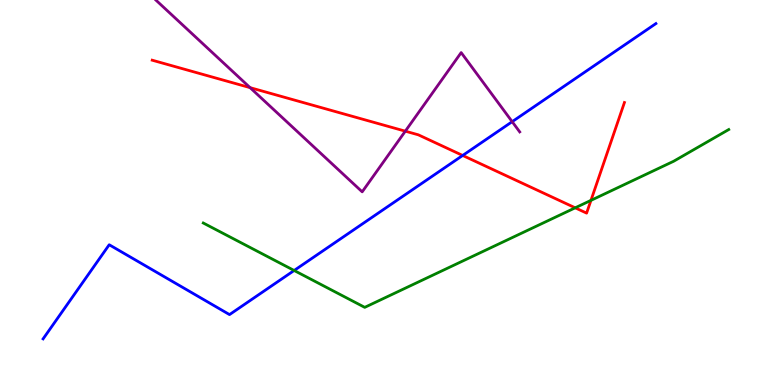[{'lines': ['blue', 'red'], 'intersections': [{'x': 5.97, 'y': 5.96}]}, {'lines': ['green', 'red'], 'intersections': [{'x': 7.42, 'y': 4.6}, {'x': 7.63, 'y': 4.8}]}, {'lines': ['purple', 'red'], 'intersections': [{'x': 3.23, 'y': 7.72}, {'x': 5.23, 'y': 6.59}]}, {'lines': ['blue', 'green'], 'intersections': [{'x': 3.8, 'y': 2.97}]}, {'lines': ['blue', 'purple'], 'intersections': [{'x': 6.61, 'y': 6.84}]}, {'lines': ['green', 'purple'], 'intersections': []}]